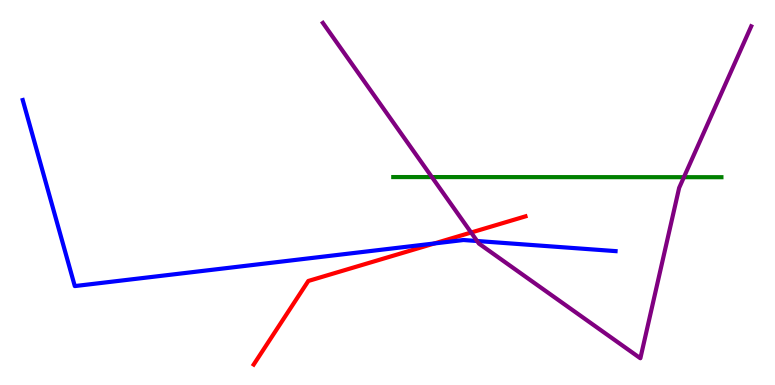[{'lines': ['blue', 'red'], 'intersections': [{'x': 5.6, 'y': 3.68}]}, {'lines': ['green', 'red'], 'intersections': []}, {'lines': ['purple', 'red'], 'intersections': [{'x': 6.08, 'y': 3.96}]}, {'lines': ['blue', 'green'], 'intersections': []}, {'lines': ['blue', 'purple'], 'intersections': [{'x': 6.16, 'y': 3.74}]}, {'lines': ['green', 'purple'], 'intersections': [{'x': 5.57, 'y': 5.4}, {'x': 8.82, 'y': 5.4}]}]